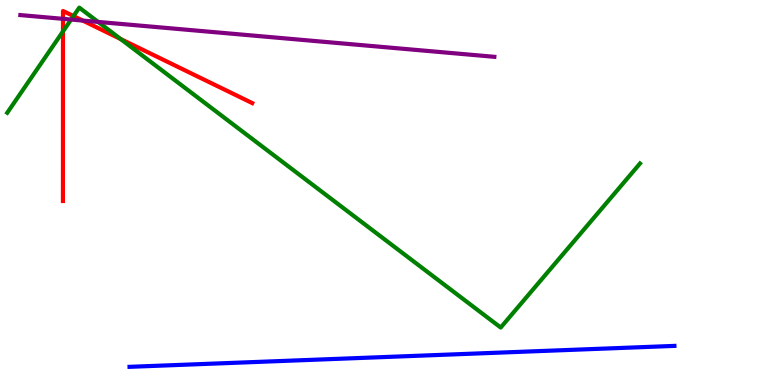[{'lines': ['blue', 'red'], 'intersections': []}, {'lines': ['green', 'red'], 'intersections': [{'x': 0.813, 'y': 9.18}, {'x': 0.948, 'y': 9.58}, {'x': 1.56, 'y': 8.99}]}, {'lines': ['purple', 'red'], 'intersections': [{'x': 0.813, 'y': 9.51}, {'x': 1.07, 'y': 9.47}]}, {'lines': ['blue', 'green'], 'intersections': []}, {'lines': ['blue', 'purple'], 'intersections': []}, {'lines': ['green', 'purple'], 'intersections': [{'x': 0.918, 'y': 9.49}, {'x': 1.27, 'y': 9.43}]}]